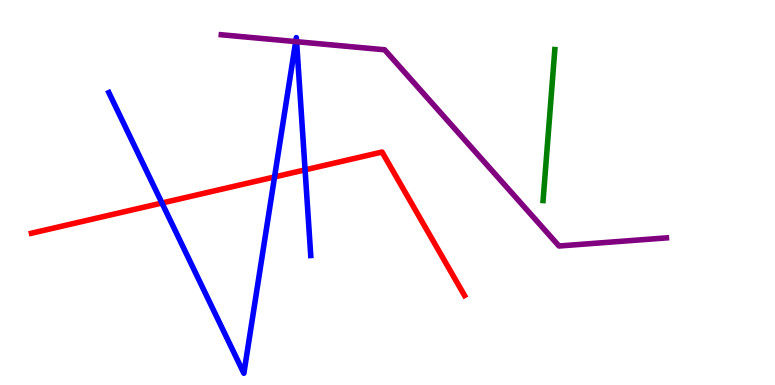[{'lines': ['blue', 'red'], 'intersections': [{'x': 2.09, 'y': 4.73}, {'x': 3.54, 'y': 5.4}, {'x': 3.94, 'y': 5.59}]}, {'lines': ['green', 'red'], 'intersections': []}, {'lines': ['purple', 'red'], 'intersections': []}, {'lines': ['blue', 'green'], 'intersections': []}, {'lines': ['blue', 'purple'], 'intersections': [{'x': 3.82, 'y': 8.92}, {'x': 3.83, 'y': 8.92}]}, {'lines': ['green', 'purple'], 'intersections': []}]